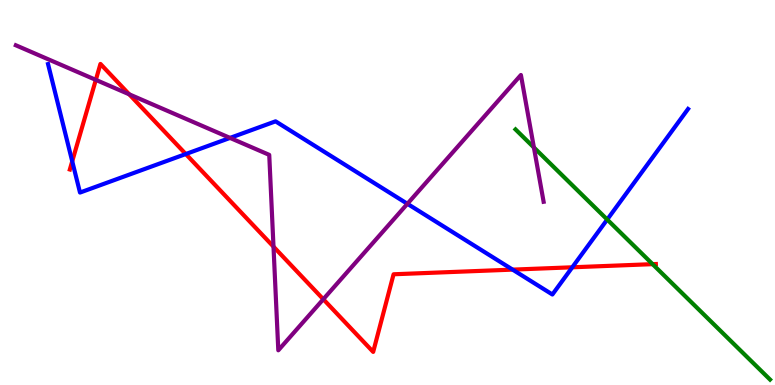[{'lines': ['blue', 'red'], 'intersections': [{'x': 0.932, 'y': 5.81}, {'x': 2.4, 'y': 6.0}, {'x': 6.61, 'y': 3.0}, {'x': 7.38, 'y': 3.06}]}, {'lines': ['green', 'red'], 'intersections': [{'x': 8.42, 'y': 3.14}]}, {'lines': ['purple', 'red'], 'intersections': [{'x': 1.24, 'y': 7.93}, {'x': 1.67, 'y': 7.55}, {'x': 3.53, 'y': 3.59}, {'x': 4.17, 'y': 2.23}]}, {'lines': ['blue', 'green'], 'intersections': [{'x': 7.83, 'y': 4.3}]}, {'lines': ['blue', 'purple'], 'intersections': [{'x': 2.97, 'y': 6.42}, {'x': 5.26, 'y': 4.71}]}, {'lines': ['green', 'purple'], 'intersections': [{'x': 6.89, 'y': 6.17}]}]